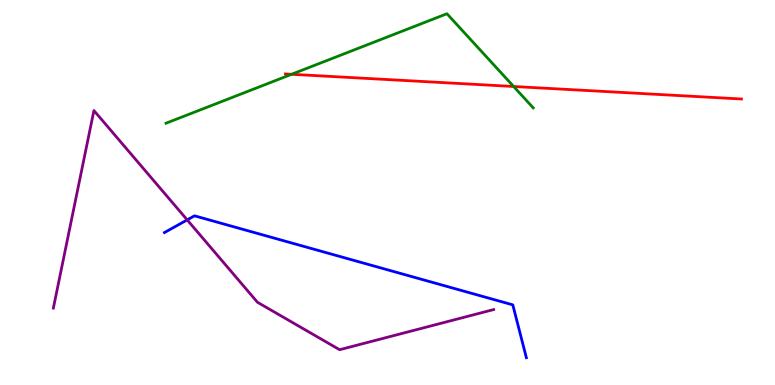[{'lines': ['blue', 'red'], 'intersections': []}, {'lines': ['green', 'red'], 'intersections': [{'x': 3.76, 'y': 8.07}, {'x': 6.63, 'y': 7.75}]}, {'lines': ['purple', 'red'], 'intersections': []}, {'lines': ['blue', 'green'], 'intersections': []}, {'lines': ['blue', 'purple'], 'intersections': [{'x': 2.42, 'y': 4.29}]}, {'lines': ['green', 'purple'], 'intersections': []}]